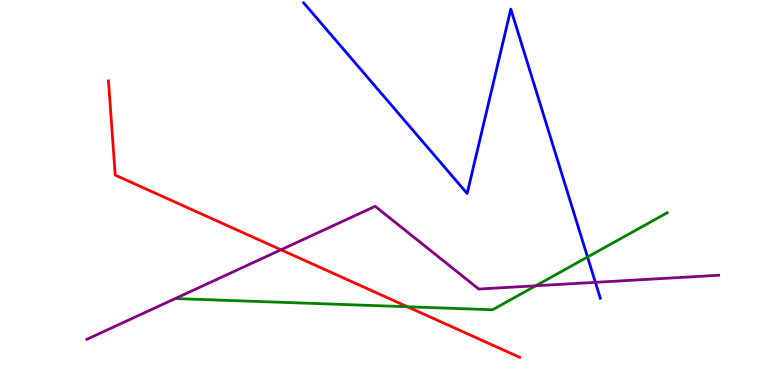[{'lines': ['blue', 'red'], 'intersections': []}, {'lines': ['green', 'red'], 'intersections': [{'x': 5.26, 'y': 2.03}]}, {'lines': ['purple', 'red'], 'intersections': [{'x': 3.63, 'y': 3.51}]}, {'lines': ['blue', 'green'], 'intersections': [{'x': 7.58, 'y': 3.32}]}, {'lines': ['blue', 'purple'], 'intersections': [{'x': 7.68, 'y': 2.67}]}, {'lines': ['green', 'purple'], 'intersections': [{'x': 6.91, 'y': 2.58}]}]